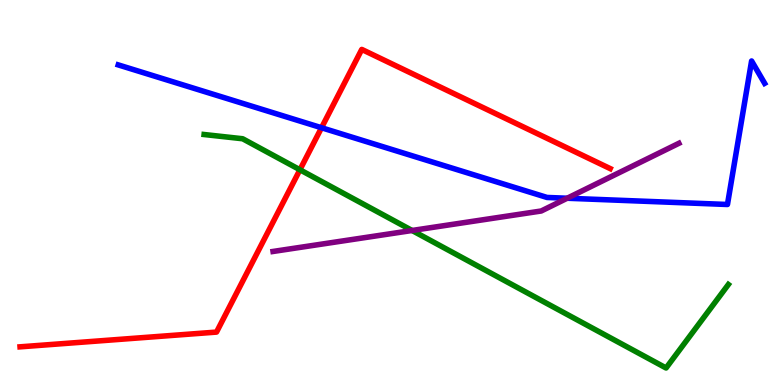[{'lines': ['blue', 'red'], 'intersections': [{'x': 4.15, 'y': 6.68}]}, {'lines': ['green', 'red'], 'intersections': [{'x': 3.87, 'y': 5.59}]}, {'lines': ['purple', 'red'], 'intersections': []}, {'lines': ['blue', 'green'], 'intersections': []}, {'lines': ['blue', 'purple'], 'intersections': [{'x': 7.32, 'y': 4.85}]}, {'lines': ['green', 'purple'], 'intersections': [{'x': 5.32, 'y': 4.01}]}]